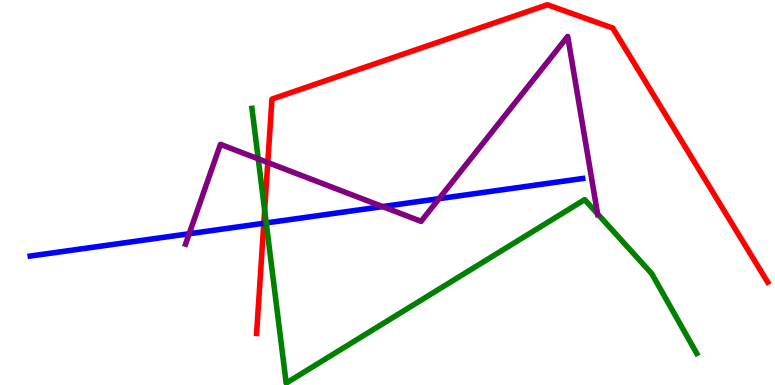[{'lines': ['blue', 'red'], 'intersections': [{'x': 3.4, 'y': 4.2}]}, {'lines': ['green', 'red'], 'intersections': [{'x': 3.41, 'y': 4.54}]}, {'lines': ['purple', 'red'], 'intersections': [{'x': 3.46, 'y': 5.78}]}, {'lines': ['blue', 'green'], 'intersections': [{'x': 3.44, 'y': 4.21}]}, {'lines': ['blue', 'purple'], 'intersections': [{'x': 2.44, 'y': 3.93}, {'x': 4.94, 'y': 4.63}, {'x': 5.67, 'y': 4.84}]}, {'lines': ['green', 'purple'], 'intersections': [{'x': 3.33, 'y': 5.87}, {'x': 7.71, 'y': 4.44}]}]